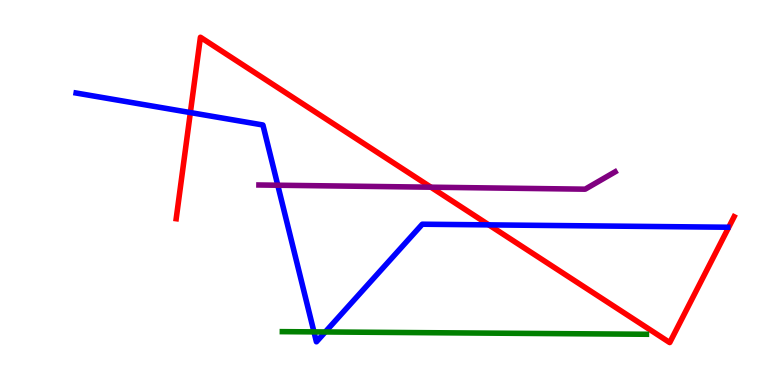[{'lines': ['blue', 'red'], 'intersections': [{'x': 2.46, 'y': 7.08}, {'x': 6.31, 'y': 4.16}]}, {'lines': ['green', 'red'], 'intersections': []}, {'lines': ['purple', 'red'], 'intersections': [{'x': 5.56, 'y': 5.14}]}, {'lines': ['blue', 'green'], 'intersections': [{'x': 4.05, 'y': 1.38}, {'x': 4.2, 'y': 1.38}]}, {'lines': ['blue', 'purple'], 'intersections': [{'x': 3.58, 'y': 5.19}]}, {'lines': ['green', 'purple'], 'intersections': []}]